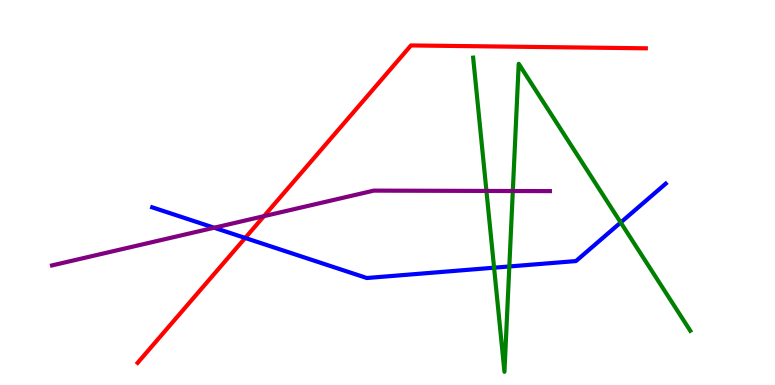[{'lines': ['blue', 'red'], 'intersections': [{'x': 3.16, 'y': 3.82}]}, {'lines': ['green', 'red'], 'intersections': []}, {'lines': ['purple', 'red'], 'intersections': [{'x': 3.41, 'y': 4.39}]}, {'lines': ['blue', 'green'], 'intersections': [{'x': 6.38, 'y': 3.05}, {'x': 6.57, 'y': 3.08}, {'x': 8.01, 'y': 4.22}]}, {'lines': ['blue', 'purple'], 'intersections': [{'x': 2.76, 'y': 4.08}]}, {'lines': ['green', 'purple'], 'intersections': [{'x': 6.28, 'y': 5.04}, {'x': 6.62, 'y': 5.04}]}]